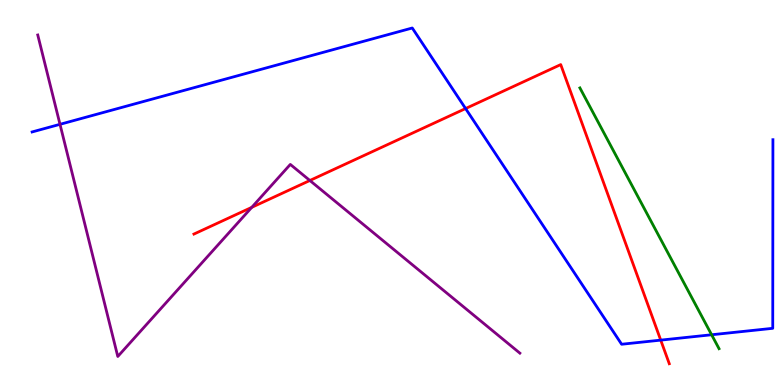[{'lines': ['blue', 'red'], 'intersections': [{'x': 6.01, 'y': 7.18}, {'x': 8.53, 'y': 1.17}]}, {'lines': ['green', 'red'], 'intersections': []}, {'lines': ['purple', 'red'], 'intersections': [{'x': 3.25, 'y': 4.61}, {'x': 4.0, 'y': 5.31}]}, {'lines': ['blue', 'green'], 'intersections': [{'x': 9.18, 'y': 1.3}]}, {'lines': ['blue', 'purple'], 'intersections': [{'x': 0.774, 'y': 6.77}]}, {'lines': ['green', 'purple'], 'intersections': []}]